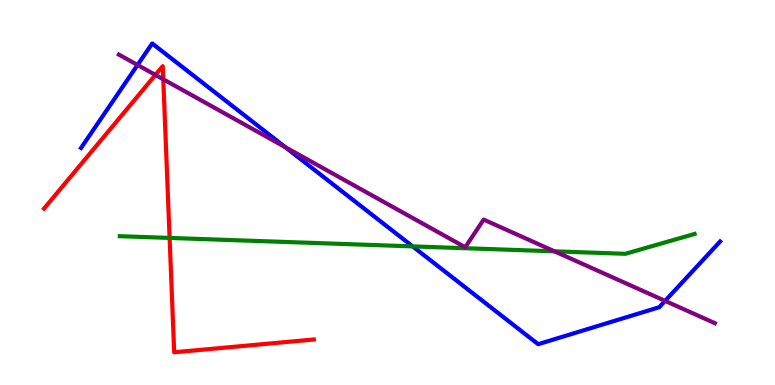[{'lines': ['blue', 'red'], 'intersections': []}, {'lines': ['green', 'red'], 'intersections': [{'x': 2.19, 'y': 3.82}]}, {'lines': ['purple', 'red'], 'intersections': [{'x': 2.01, 'y': 8.05}, {'x': 2.11, 'y': 7.94}]}, {'lines': ['blue', 'green'], 'intersections': [{'x': 5.32, 'y': 3.6}]}, {'lines': ['blue', 'purple'], 'intersections': [{'x': 1.77, 'y': 8.31}, {'x': 3.68, 'y': 6.18}, {'x': 8.58, 'y': 2.18}]}, {'lines': ['green', 'purple'], 'intersections': [{'x': 7.15, 'y': 3.47}]}]